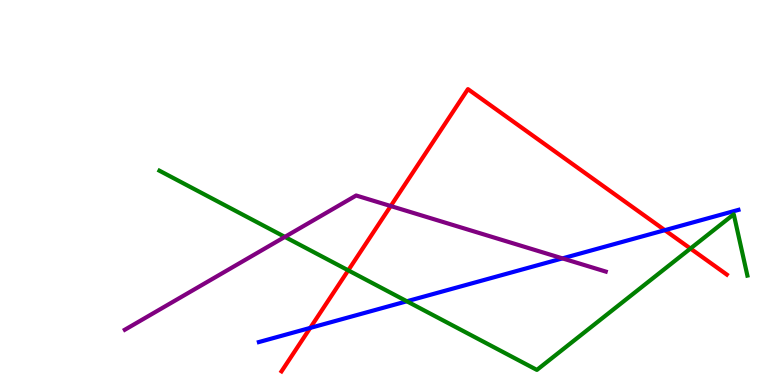[{'lines': ['blue', 'red'], 'intersections': [{'x': 4.0, 'y': 1.48}, {'x': 8.58, 'y': 4.02}]}, {'lines': ['green', 'red'], 'intersections': [{'x': 4.49, 'y': 2.98}, {'x': 8.91, 'y': 3.54}]}, {'lines': ['purple', 'red'], 'intersections': [{'x': 5.04, 'y': 4.65}]}, {'lines': ['blue', 'green'], 'intersections': [{'x': 5.25, 'y': 2.17}]}, {'lines': ['blue', 'purple'], 'intersections': [{'x': 7.26, 'y': 3.29}]}, {'lines': ['green', 'purple'], 'intersections': [{'x': 3.68, 'y': 3.85}]}]